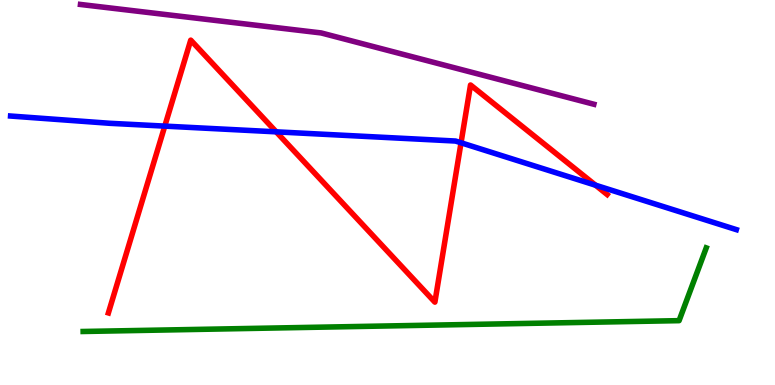[{'lines': ['blue', 'red'], 'intersections': [{'x': 2.13, 'y': 6.72}, {'x': 3.56, 'y': 6.58}, {'x': 5.95, 'y': 6.29}, {'x': 7.68, 'y': 5.19}]}, {'lines': ['green', 'red'], 'intersections': []}, {'lines': ['purple', 'red'], 'intersections': []}, {'lines': ['blue', 'green'], 'intersections': []}, {'lines': ['blue', 'purple'], 'intersections': []}, {'lines': ['green', 'purple'], 'intersections': []}]